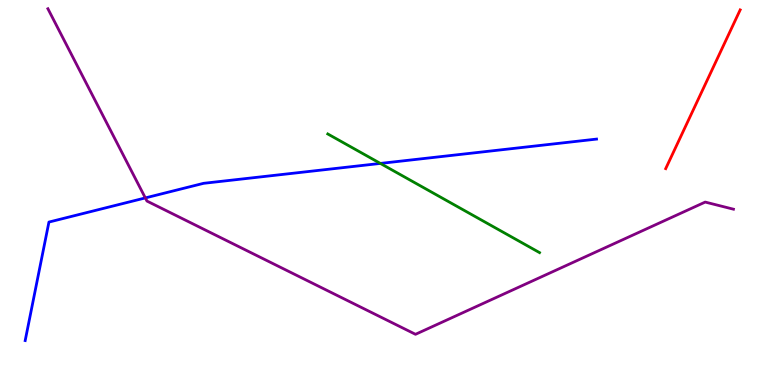[{'lines': ['blue', 'red'], 'intersections': []}, {'lines': ['green', 'red'], 'intersections': []}, {'lines': ['purple', 'red'], 'intersections': []}, {'lines': ['blue', 'green'], 'intersections': [{'x': 4.91, 'y': 5.76}]}, {'lines': ['blue', 'purple'], 'intersections': [{'x': 1.88, 'y': 4.86}]}, {'lines': ['green', 'purple'], 'intersections': []}]